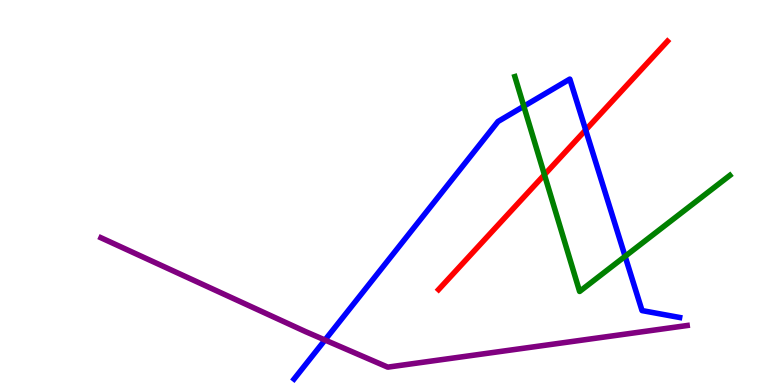[{'lines': ['blue', 'red'], 'intersections': [{'x': 7.56, 'y': 6.62}]}, {'lines': ['green', 'red'], 'intersections': [{'x': 7.02, 'y': 5.46}]}, {'lines': ['purple', 'red'], 'intersections': []}, {'lines': ['blue', 'green'], 'intersections': [{'x': 6.76, 'y': 7.24}, {'x': 8.07, 'y': 3.34}]}, {'lines': ['blue', 'purple'], 'intersections': [{'x': 4.19, 'y': 1.17}]}, {'lines': ['green', 'purple'], 'intersections': []}]